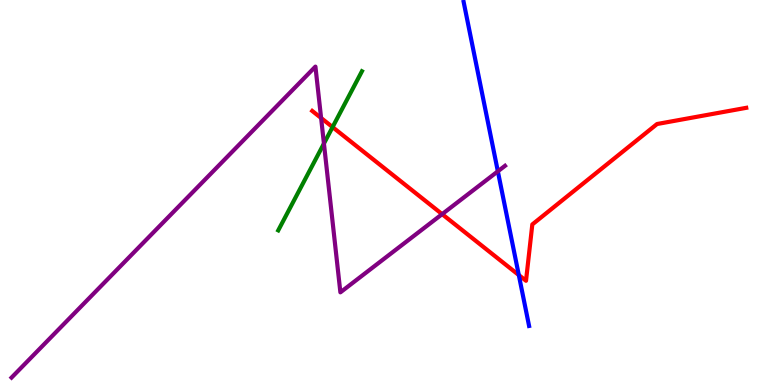[{'lines': ['blue', 'red'], 'intersections': [{'x': 6.69, 'y': 2.86}]}, {'lines': ['green', 'red'], 'intersections': [{'x': 4.29, 'y': 6.7}]}, {'lines': ['purple', 'red'], 'intersections': [{'x': 4.14, 'y': 6.94}, {'x': 5.7, 'y': 4.44}]}, {'lines': ['blue', 'green'], 'intersections': []}, {'lines': ['blue', 'purple'], 'intersections': [{'x': 6.42, 'y': 5.55}]}, {'lines': ['green', 'purple'], 'intersections': [{'x': 4.18, 'y': 6.27}]}]